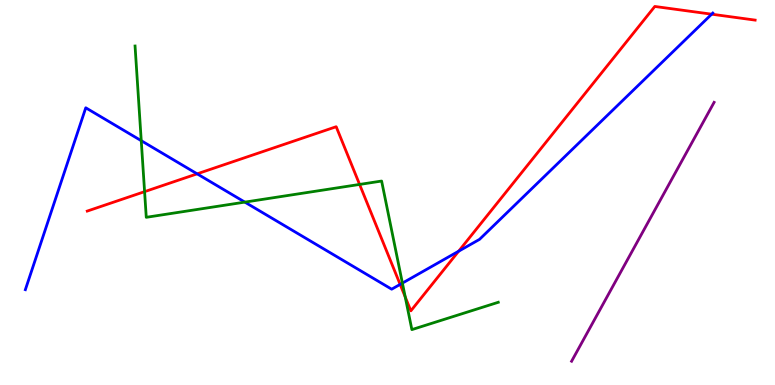[{'lines': ['blue', 'red'], 'intersections': [{'x': 2.54, 'y': 5.48}, {'x': 5.16, 'y': 2.61}, {'x': 5.92, 'y': 3.48}, {'x': 9.18, 'y': 9.63}]}, {'lines': ['green', 'red'], 'intersections': [{'x': 1.87, 'y': 5.02}, {'x': 4.64, 'y': 5.21}, {'x': 5.23, 'y': 2.29}]}, {'lines': ['purple', 'red'], 'intersections': []}, {'lines': ['blue', 'green'], 'intersections': [{'x': 1.82, 'y': 6.35}, {'x': 3.16, 'y': 4.75}, {'x': 5.19, 'y': 2.65}]}, {'lines': ['blue', 'purple'], 'intersections': []}, {'lines': ['green', 'purple'], 'intersections': []}]